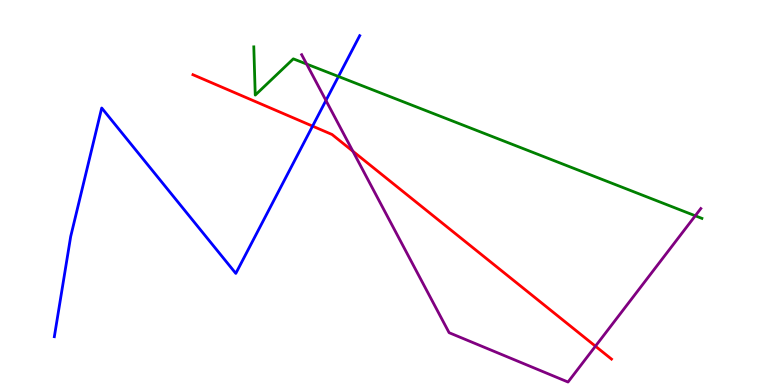[{'lines': ['blue', 'red'], 'intersections': [{'x': 4.03, 'y': 6.72}]}, {'lines': ['green', 'red'], 'intersections': []}, {'lines': ['purple', 'red'], 'intersections': [{'x': 4.55, 'y': 6.07}, {'x': 7.68, 'y': 1.01}]}, {'lines': ['blue', 'green'], 'intersections': [{'x': 4.37, 'y': 8.01}]}, {'lines': ['blue', 'purple'], 'intersections': [{'x': 4.21, 'y': 7.39}]}, {'lines': ['green', 'purple'], 'intersections': [{'x': 3.96, 'y': 8.34}, {'x': 8.97, 'y': 4.4}]}]